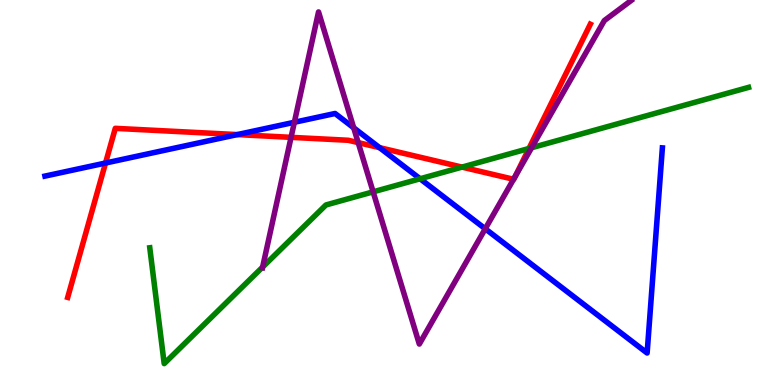[{'lines': ['blue', 'red'], 'intersections': [{'x': 1.36, 'y': 5.77}, {'x': 3.06, 'y': 6.5}, {'x': 4.9, 'y': 6.16}]}, {'lines': ['green', 'red'], 'intersections': [{'x': 5.96, 'y': 5.66}, {'x': 6.83, 'y': 6.14}]}, {'lines': ['purple', 'red'], 'intersections': [{'x': 3.76, 'y': 6.43}, {'x': 4.62, 'y': 6.3}, {'x': 6.63, 'y': 5.34}, {'x': 6.65, 'y': 5.42}]}, {'lines': ['blue', 'green'], 'intersections': [{'x': 5.42, 'y': 5.36}]}, {'lines': ['blue', 'purple'], 'intersections': [{'x': 3.8, 'y': 6.82}, {'x': 4.56, 'y': 6.68}, {'x': 6.26, 'y': 4.06}]}, {'lines': ['green', 'purple'], 'intersections': [{'x': 3.39, 'y': 3.06}, {'x': 4.81, 'y': 5.02}, {'x': 6.86, 'y': 6.16}]}]